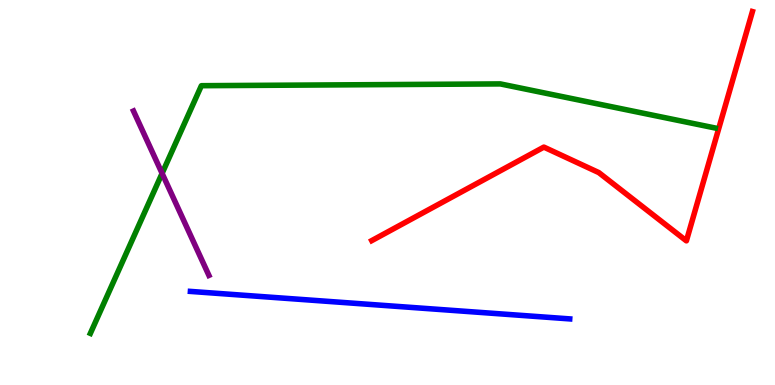[{'lines': ['blue', 'red'], 'intersections': []}, {'lines': ['green', 'red'], 'intersections': []}, {'lines': ['purple', 'red'], 'intersections': []}, {'lines': ['blue', 'green'], 'intersections': []}, {'lines': ['blue', 'purple'], 'intersections': []}, {'lines': ['green', 'purple'], 'intersections': [{'x': 2.09, 'y': 5.5}]}]